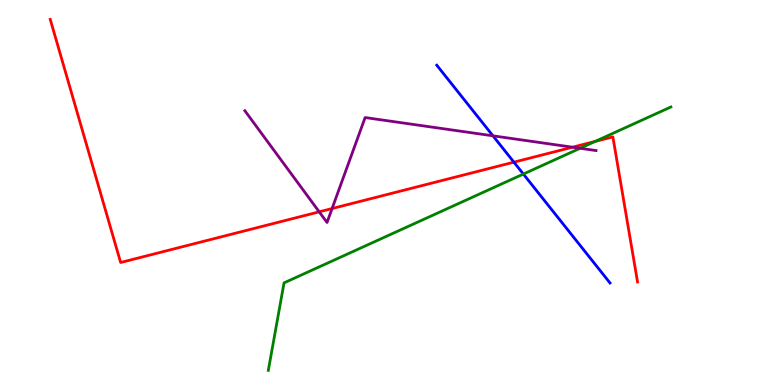[{'lines': ['blue', 'red'], 'intersections': [{'x': 6.63, 'y': 5.79}]}, {'lines': ['green', 'red'], 'intersections': [{'x': 7.68, 'y': 6.33}]}, {'lines': ['purple', 'red'], 'intersections': [{'x': 4.12, 'y': 4.5}, {'x': 4.29, 'y': 4.58}, {'x': 7.39, 'y': 6.18}]}, {'lines': ['blue', 'green'], 'intersections': [{'x': 6.75, 'y': 5.48}]}, {'lines': ['blue', 'purple'], 'intersections': [{'x': 6.36, 'y': 6.47}]}, {'lines': ['green', 'purple'], 'intersections': [{'x': 7.48, 'y': 6.15}]}]